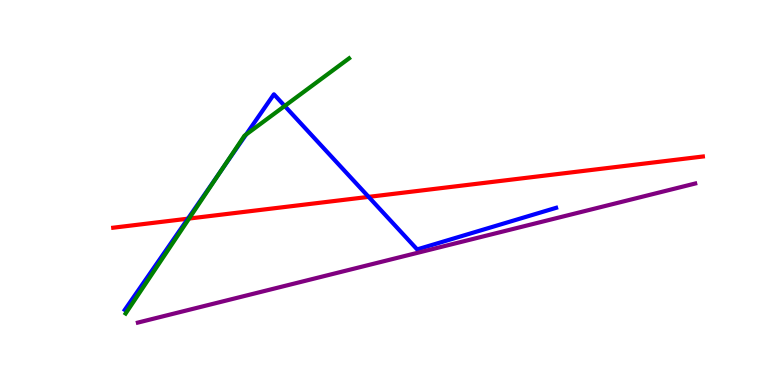[{'lines': ['blue', 'red'], 'intersections': [{'x': 2.42, 'y': 4.32}, {'x': 4.76, 'y': 4.89}]}, {'lines': ['green', 'red'], 'intersections': [{'x': 2.44, 'y': 4.32}]}, {'lines': ['purple', 'red'], 'intersections': []}, {'lines': ['blue', 'green'], 'intersections': [{'x': 2.85, 'y': 5.57}, {'x': 3.18, 'y': 6.51}, {'x': 3.67, 'y': 7.25}]}, {'lines': ['blue', 'purple'], 'intersections': []}, {'lines': ['green', 'purple'], 'intersections': []}]